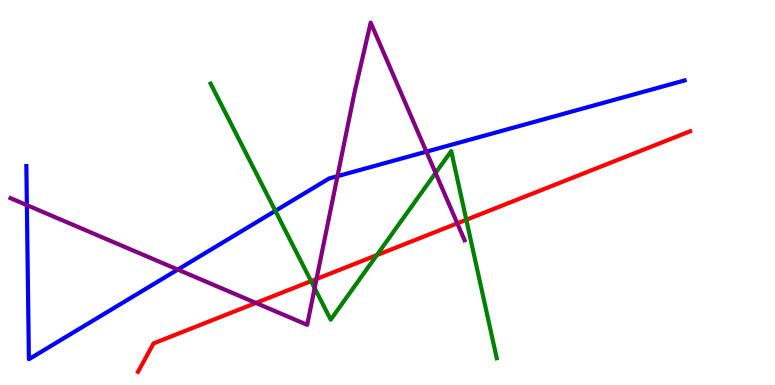[{'lines': ['blue', 'red'], 'intersections': []}, {'lines': ['green', 'red'], 'intersections': [{'x': 4.01, 'y': 2.7}, {'x': 4.86, 'y': 3.37}, {'x': 6.02, 'y': 4.29}]}, {'lines': ['purple', 'red'], 'intersections': [{'x': 3.3, 'y': 2.13}, {'x': 4.08, 'y': 2.75}, {'x': 5.9, 'y': 4.2}]}, {'lines': ['blue', 'green'], 'intersections': [{'x': 3.55, 'y': 4.52}]}, {'lines': ['blue', 'purple'], 'intersections': [{'x': 0.347, 'y': 4.67}, {'x': 2.29, 'y': 3.0}, {'x': 4.35, 'y': 5.42}, {'x': 5.5, 'y': 6.06}]}, {'lines': ['green', 'purple'], 'intersections': [{'x': 4.06, 'y': 2.52}, {'x': 5.62, 'y': 5.51}]}]